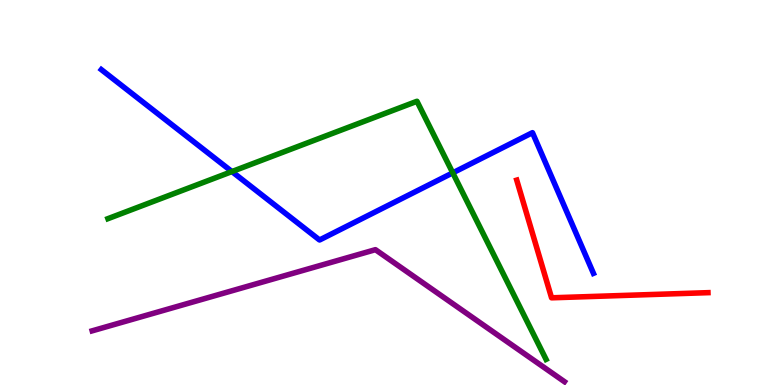[{'lines': ['blue', 'red'], 'intersections': []}, {'lines': ['green', 'red'], 'intersections': []}, {'lines': ['purple', 'red'], 'intersections': []}, {'lines': ['blue', 'green'], 'intersections': [{'x': 2.99, 'y': 5.54}, {'x': 5.84, 'y': 5.51}]}, {'lines': ['blue', 'purple'], 'intersections': []}, {'lines': ['green', 'purple'], 'intersections': []}]